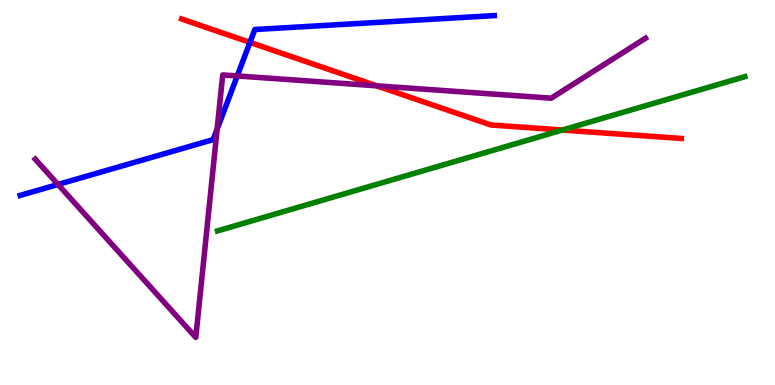[{'lines': ['blue', 'red'], 'intersections': [{'x': 3.23, 'y': 8.9}]}, {'lines': ['green', 'red'], 'intersections': [{'x': 7.26, 'y': 6.62}]}, {'lines': ['purple', 'red'], 'intersections': [{'x': 4.86, 'y': 7.77}]}, {'lines': ['blue', 'green'], 'intersections': []}, {'lines': ['blue', 'purple'], 'intersections': [{'x': 0.749, 'y': 5.21}, {'x': 2.8, 'y': 6.65}, {'x': 3.06, 'y': 8.03}]}, {'lines': ['green', 'purple'], 'intersections': []}]